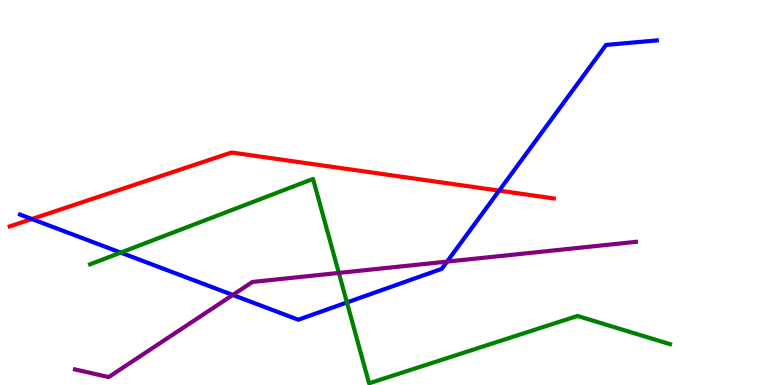[{'lines': ['blue', 'red'], 'intersections': [{'x': 0.411, 'y': 4.31}, {'x': 6.44, 'y': 5.05}]}, {'lines': ['green', 'red'], 'intersections': []}, {'lines': ['purple', 'red'], 'intersections': []}, {'lines': ['blue', 'green'], 'intersections': [{'x': 1.56, 'y': 3.44}, {'x': 4.48, 'y': 2.14}]}, {'lines': ['blue', 'purple'], 'intersections': [{'x': 3.0, 'y': 2.34}, {'x': 5.77, 'y': 3.21}]}, {'lines': ['green', 'purple'], 'intersections': [{'x': 4.37, 'y': 2.91}]}]